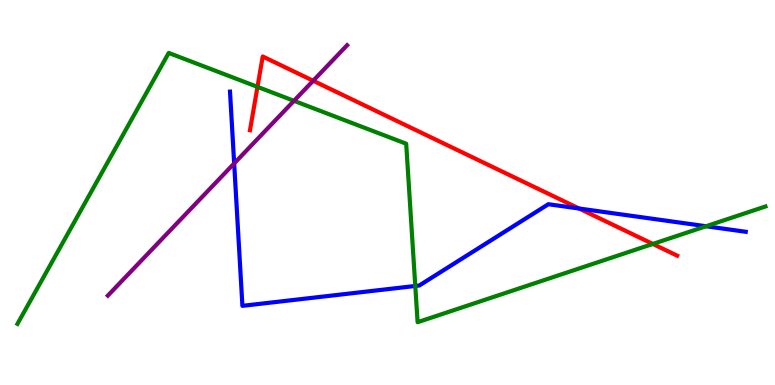[{'lines': ['blue', 'red'], 'intersections': [{'x': 7.47, 'y': 4.58}]}, {'lines': ['green', 'red'], 'intersections': [{'x': 3.32, 'y': 7.74}, {'x': 8.42, 'y': 3.66}]}, {'lines': ['purple', 'red'], 'intersections': [{'x': 4.04, 'y': 7.9}]}, {'lines': ['blue', 'green'], 'intersections': [{'x': 5.36, 'y': 2.57}, {'x': 9.11, 'y': 4.12}]}, {'lines': ['blue', 'purple'], 'intersections': [{'x': 3.02, 'y': 5.76}]}, {'lines': ['green', 'purple'], 'intersections': [{'x': 3.79, 'y': 7.38}]}]